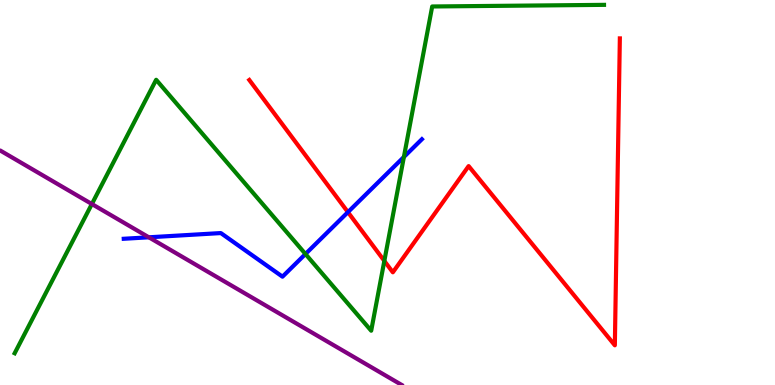[{'lines': ['blue', 'red'], 'intersections': [{'x': 4.49, 'y': 4.49}]}, {'lines': ['green', 'red'], 'intersections': [{'x': 4.96, 'y': 3.22}]}, {'lines': ['purple', 'red'], 'intersections': []}, {'lines': ['blue', 'green'], 'intersections': [{'x': 3.94, 'y': 3.4}, {'x': 5.21, 'y': 5.92}]}, {'lines': ['blue', 'purple'], 'intersections': [{'x': 1.92, 'y': 3.84}]}, {'lines': ['green', 'purple'], 'intersections': [{'x': 1.19, 'y': 4.7}]}]